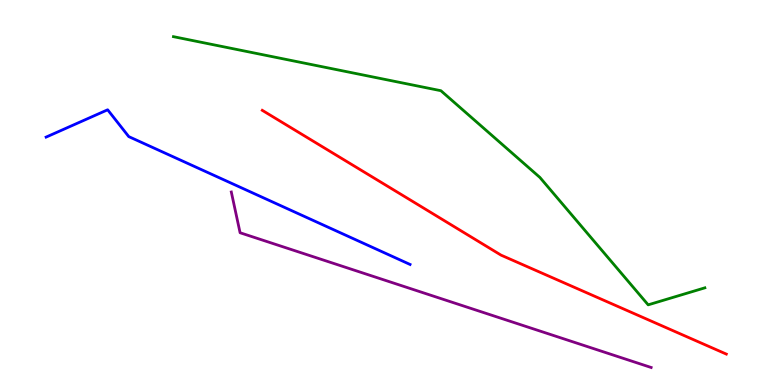[{'lines': ['blue', 'red'], 'intersections': []}, {'lines': ['green', 'red'], 'intersections': []}, {'lines': ['purple', 'red'], 'intersections': []}, {'lines': ['blue', 'green'], 'intersections': []}, {'lines': ['blue', 'purple'], 'intersections': []}, {'lines': ['green', 'purple'], 'intersections': []}]